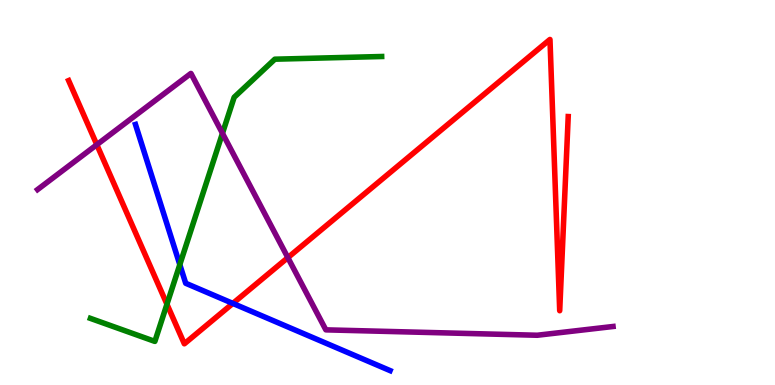[{'lines': ['blue', 'red'], 'intersections': [{'x': 3.0, 'y': 2.12}]}, {'lines': ['green', 'red'], 'intersections': [{'x': 2.15, 'y': 2.1}]}, {'lines': ['purple', 'red'], 'intersections': [{'x': 1.25, 'y': 6.24}, {'x': 3.71, 'y': 3.31}]}, {'lines': ['blue', 'green'], 'intersections': [{'x': 2.32, 'y': 3.13}]}, {'lines': ['blue', 'purple'], 'intersections': []}, {'lines': ['green', 'purple'], 'intersections': [{'x': 2.87, 'y': 6.54}]}]